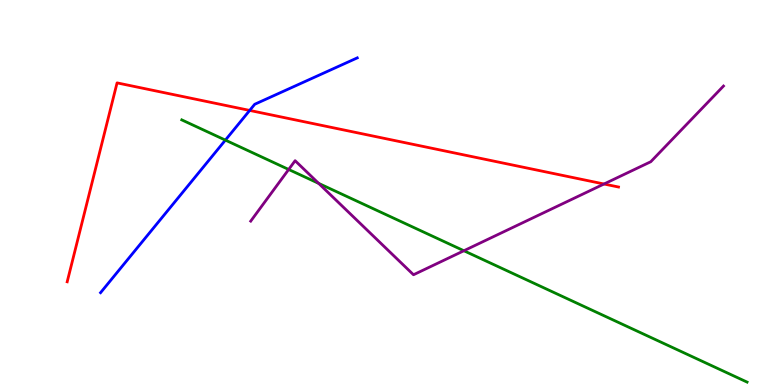[{'lines': ['blue', 'red'], 'intersections': [{'x': 3.22, 'y': 7.13}]}, {'lines': ['green', 'red'], 'intersections': []}, {'lines': ['purple', 'red'], 'intersections': [{'x': 7.79, 'y': 5.22}]}, {'lines': ['blue', 'green'], 'intersections': [{'x': 2.91, 'y': 6.36}]}, {'lines': ['blue', 'purple'], 'intersections': []}, {'lines': ['green', 'purple'], 'intersections': [{'x': 3.72, 'y': 5.6}, {'x': 4.11, 'y': 5.24}, {'x': 5.99, 'y': 3.49}]}]